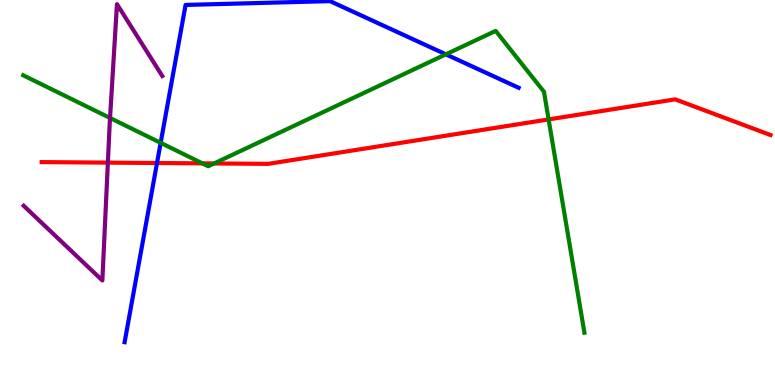[{'lines': ['blue', 'red'], 'intersections': [{'x': 2.03, 'y': 5.77}]}, {'lines': ['green', 'red'], 'intersections': [{'x': 2.61, 'y': 5.76}, {'x': 2.76, 'y': 5.75}, {'x': 7.08, 'y': 6.9}]}, {'lines': ['purple', 'red'], 'intersections': [{'x': 1.39, 'y': 5.78}]}, {'lines': ['blue', 'green'], 'intersections': [{'x': 2.07, 'y': 6.29}, {'x': 5.75, 'y': 8.59}]}, {'lines': ['blue', 'purple'], 'intersections': []}, {'lines': ['green', 'purple'], 'intersections': [{'x': 1.42, 'y': 6.94}]}]